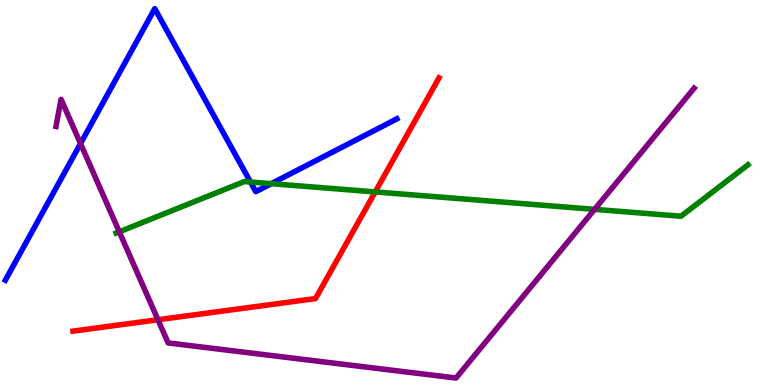[{'lines': ['blue', 'red'], 'intersections': []}, {'lines': ['green', 'red'], 'intersections': [{'x': 4.84, 'y': 5.01}]}, {'lines': ['purple', 'red'], 'intersections': [{'x': 2.04, 'y': 1.7}]}, {'lines': ['blue', 'green'], 'intersections': [{'x': 3.23, 'y': 5.27}, {'x': 3.5, 'y': 5.23}]}, {'lines': ['blue', 'purple'], 'intersections': [{'x': 1.04, 'y': 6.27}]}, {'lines': ['green', 'purple'], 'intersections': [{'x': 1.54, 'y': 3.98}, {'x': 7.67, 'y': 4.56}]}]